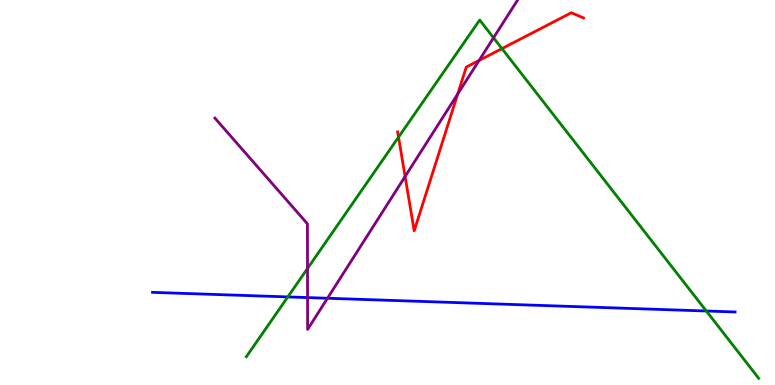[{'lines': ['blue', 'red'], 'intersections': []}, {'lines': ['green', 'red'], 'intersections': [{'x': 5.14, 'y': 6.44}, {'x': 6.48, 'y': 8.74}]}, {'lines': ['purple', 'red'], 'intersections': [{'x': 5.23, 'y': 5.42}, {'x': 5.91, 'y': 7.56}, {'x': 6.18, 'y': 8.43}]}, {'lines': ['blue', 'green'], 'intersections': [{'x': 3.71, 'y': 2.29}, {'x': 9.11, 'y': 1.92}]}, {'lines': ['blue', 'purple'], 'intersections': [{'x': 3.97, 'y': 2.27}, {'x': 4.23, 'y': 2.25}]}, {'lines': ['green', 'purple'], 'intersections': [{'x': 3.97, 'y': 3.03}, {'x': 6.37, 'y': 9.02}]}]